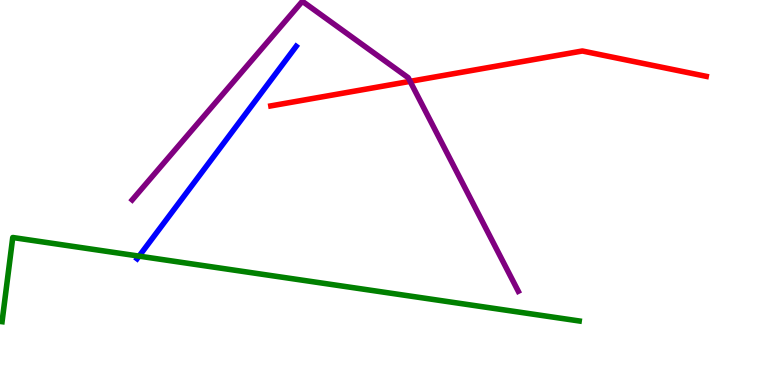[{'lines': ['blue', 'red'], 'intersections': []}, {'lines': ['green', 'red'], 'intersections': []}, {'lines': ['purple', 'red'], 'intersections': [{'x': 5.29, 'y': 7.89}]}, {'lines': ['blue', 'green'], 'intersections': [{'x': 1.79, 'y': 3.35}]}, {'lines': ['blue', 'purple'], 'intersections': []}, {'lines': ['green', 'purple'], 'intersections': []}]